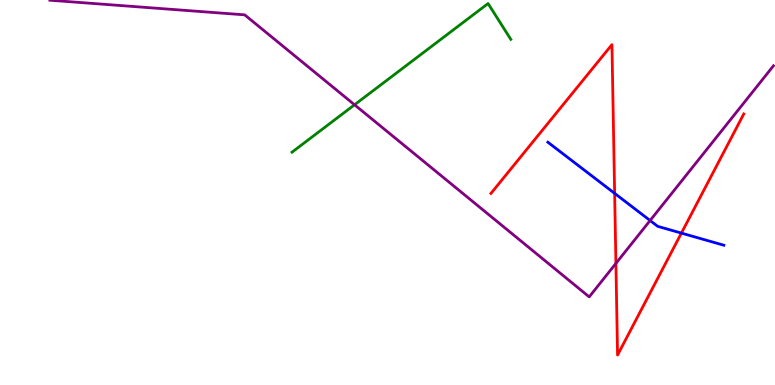[{'lines': ['blue', 'red'], 'intersections': [{'x': 7.93, 'y': 4.98}, {'x': 8.79, 'y': 3.95}]}, {'lines': ['green', 'red'], 'intersections': []}, {'lines': ['purple', 'red'], 'intersections': [{'x': 7.95, 'y': 3.16}]}, {'lines': ['blue', 'green'], 'intersections': []}, {'lines': ['blue', 'purple'], 'intersections': [{'x': 8.39, 'y': 4.27}]}, {'lines': ['green', 'purple'], 'intersections': [{'x': 4.57, 'y': 7.28}]}]